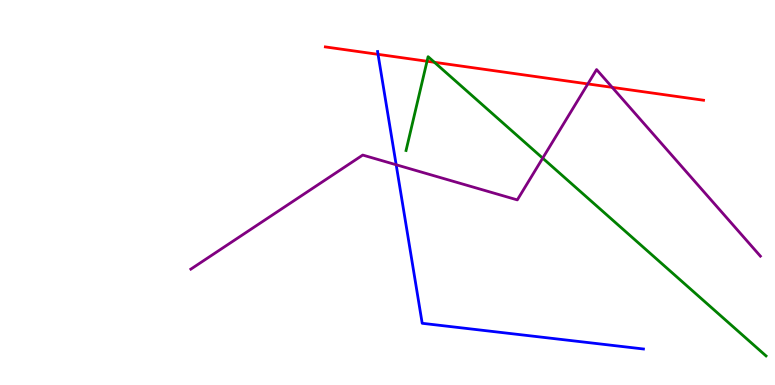[{'lines': ['blue', 'red'], 'intersections': [{'x': 4.88, 'y': 8.59}]}, {'lines': ['green', 'red'], 'intersections': [{'x': 5.51, 'y': 8.41}, {'x': 5.61, 'y': 8.38}]}, {'lines': ['purple', 'red'], 'intersections': [{'x': 7.59, 'y': 7.82}, {'x': 7.9, 'y': 7.73}]}, {'lines': ['blue', 'green'], 'intersections': []}, {'lines': ['blue', 'purple'], 'intersections': [{'x': 5.11, 'y': 5.72}]}, {'lines': ['green', 'purple'], 'intersections': [{'x': 7.0, 'y': 5.89}]}]